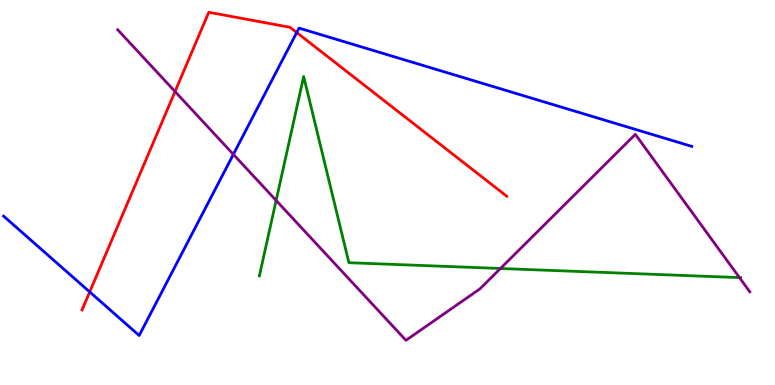[{'lines': ['blue', 'red'], 'intersections': [{'x': 1.16, 'y': 2.42}, {'x': 3.83, 'y': 9.15}]}, {'lines': ['green', 'red'], 'intersections': []}, {'lines': ['purple', 'red'], 'intersections': [{'x': 2.26, 'y': 7.62}]}, {'lines': ['blue', 'green'], 'intersections': []}, {'lines': ['blue', 'purple'], 'intersections': [{'x': 3.01, 'y': 5.99}]}, {'lines': ['green', 'purple'], 'intersections': [{'x': 3.56, 'y': 4.79}, {'x': 6.46, 'y': 3.03}, {'x': 9.54, 'y': 2.79}]}]